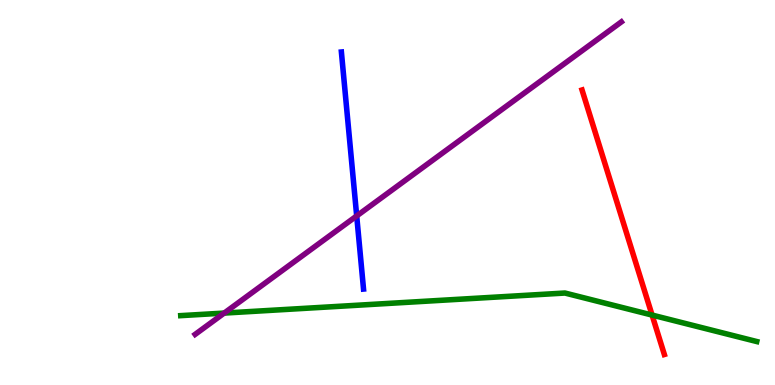[{'lines': ['blue', 'red'], 'intersections': []}, {'lines': ['green', 'red'], 'intersections': [{'x': 8.41, 'y': 1.82}]}, {'lines': ['purple', 'red'], 'intersections': []}, {'lines': ['blue', 'green'], 'intersections': []}, {'lines': ['blue', 'purple'], 'intersections': [{'x': 4.6, 'y': 4.39}]}, {'lines': ['green', 'purple'], 'intersections': [{'x': 2.89, 'y': 1.87}]}]